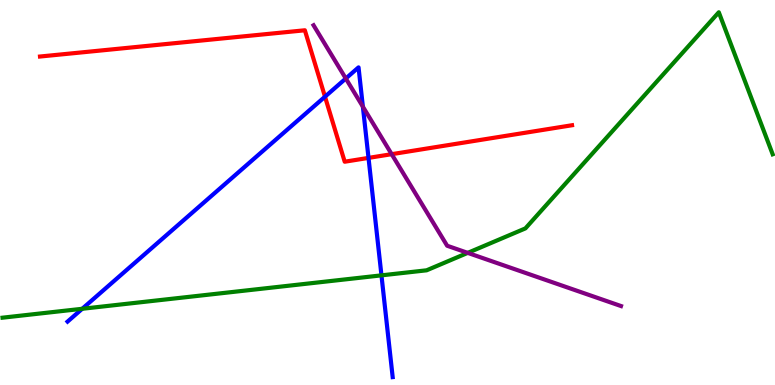[{'lines': ['blue', 'red'], 'intersections': [{'x': 4.19, 'y': 7.49}, {'x': 4.76, 'y': 5.9}]}, {'lines': ['green', 'red'], 'intersections': []}, {'lines': ['purple', 'red'], 'intersections': [{'x': 5.05, 'y': 6.0}]}, {'lines': ['blue', 'green'], 'intersections': [{'x': 1.06, 'y': 1.98}, {'x': 4.92, 'y': 2.85}]}, {'lines': ['blue', 'purple'], 'intersections': [{'x': 4.46, 'y': 7.96}, {'x': 4.68, 'y': 7.23}]}, {'lines': ['green', 'purple'], 'intersections': [{'x': 6.04, 'y': 3.43}]}]